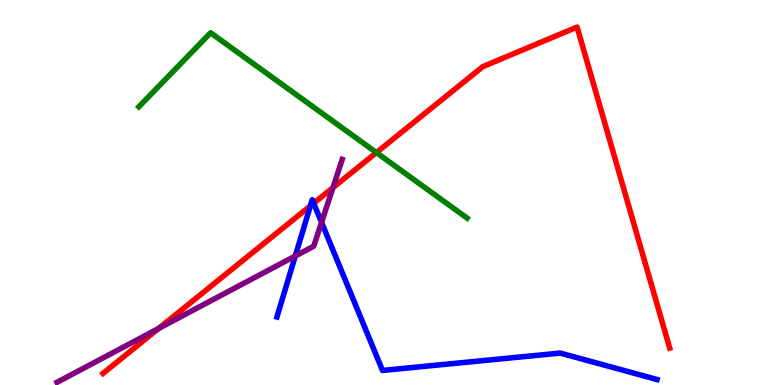[{'lines': ['blue', 'red'], 'intersections': [{'x': 4.0, 'y': 4.65}, {'x': 4.05, 'y': 4.72}]}, {'lines': ['green', 'red'], 'intersections': [{'x': 4.86, 'y': 6.04}]}, {'lines': ['purple', 'red'], 'intersections': [{'x': 2.05, 'y': 1.47}, {'x': 4.3, 'y': 5.13}]}, {'lines': ['blue', 'green'], 'intersections': []}, {'lines': ['blue', 'purple'], 'intersections': [{'x': 3.81, 'y': 3.35}, {'x': 4.15, 'y': 4.22}]}, {'lines': ['green', 'purple'], 'intersections': []}]